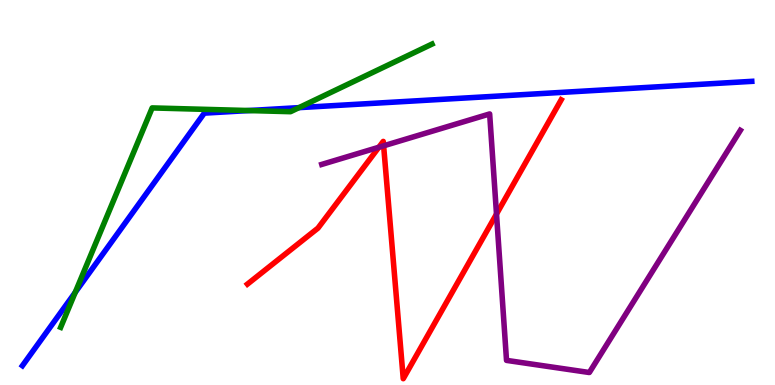[{'lines': ['blue', 'red'], 'intersections': []}, {'lines': ['green', 'red'], 'intersections': []}, {'lines': ['purple', 'red'], 'intersections': [{'x': 4.89, 'y': 6.18}, {'x': 4.95, 'y': 6.21}, {'x': 6.41, 'y': 4.44}]}, {'lines': ['blue', 'green'], 'intersections': [{'x': 0.971, 'y': 2.41}, {'x': 3.21, 'y': 7.13}, {'x': 3.86, 'y': 7.2}]}, {'lines': ['blue', 'purple'], 'intersections': []}, {'lines': ['green', 'purple'], 'intersections': []}]